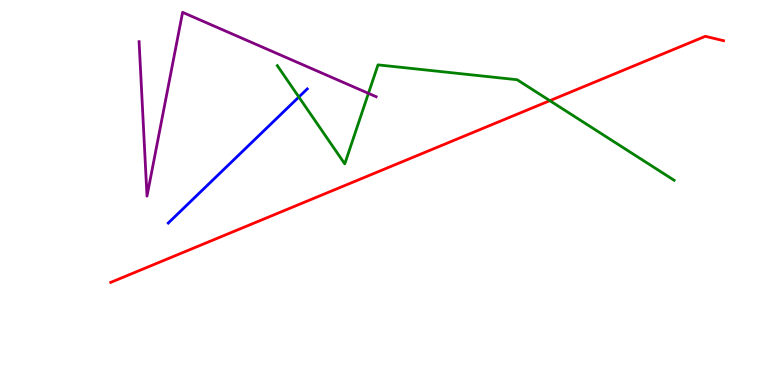[{'lines': ['blue', 'red'], 'intersections': []}, {'lines': ['green', 'red'], 'intersections': [{'x': 7.09, 'y': 7.39}]}, {'lines': ['purple', 'red'], 'intersections': []}, {'lines': ['blue', 'green'], 'intersections': [{'x': 3.86, 'y': 7.48}]}, {'lines': ['blue', 'purple'], 'intersections': []}, {'lines': ['green', 'purple'], 'intersections': [{'x': 4.75, 'y': 7.58}]}]